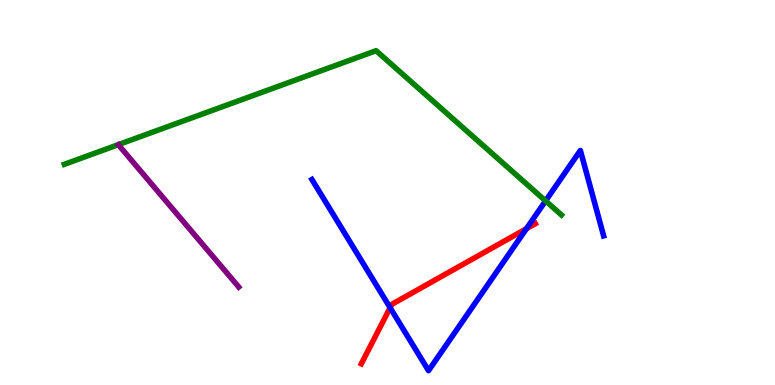[{'lines': ['blue', 'red'], 'intersections': [{'x': 5.03, 'y': 2.01}, {'x': 6.79, 'y': 4.06}]}, {'lines': ['green', 'red'], 'intersections': []}, {'lines': ['purple', 'red'], 'intersections': []}, {'lines': ['blue', 'green'], 'intersections': [{'x': 7.04, 'y': 4.78}]}, {'lines': ['blue', 'purple'], 'intersections': []}, {'lines': ['green', 'purple'], 'intersections': []}]